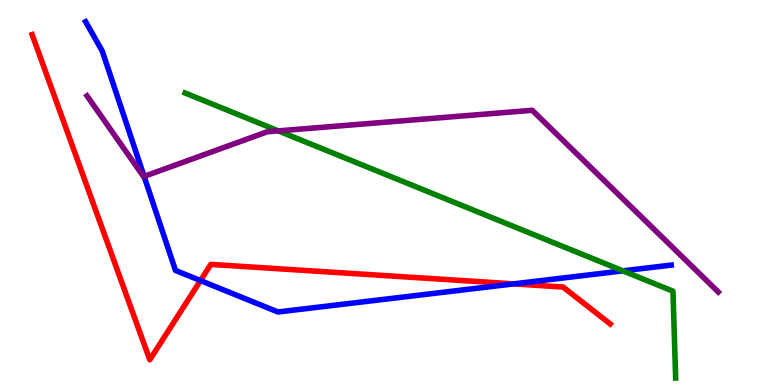[{'lines': ['blue', 'red'], 'intersections': [{'x': 2.59, 'y': 2.71}, {'x': 6.63, 'y': 2.63}]}, {'lines': ['green', 'red'], 'intersections': []}, {'lines': ['purple', 'red'], 'intersections': []}, {'lines': ['blue', 'green'], 'intersections': [{'x': 8.04, 'y': 2.96}]}, {'lines': ['blue', 'purple'], 'intersections': [{'x': 1.86, 'y': 5.42}]}, {'lines': ['green', 'purple'], 'intersections': [{'x': 3.59, 'y': 6.6}]}]